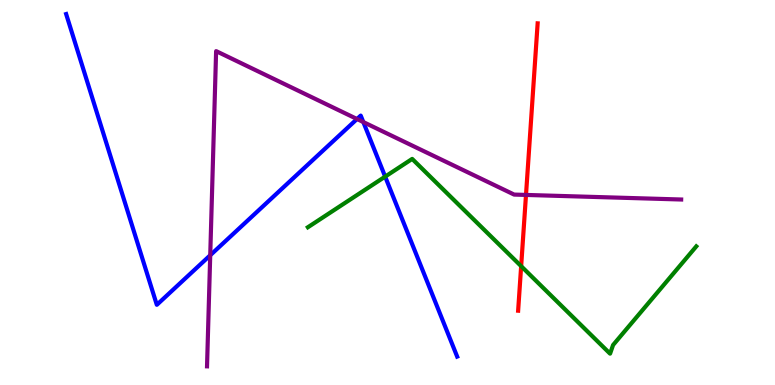[{'lines': ['blue', 'red'], 'intersections': []}, {'lines': ['green', 'red'], 'intersections': [{'x': 6.72, 'y': 3.09}]}, {'lines': ['purple', 'red'], 'intersections': [{'x': 6.79, 'y': 4.94}]}, {'lines': ['blue', 'green'], 'intersections': [{'x': 4.97, 'y': 5.41}]}, {'lines': ['blue', 'purple'], 'intersections': [{'x': 2.71, 'y': 3.37}, {'x': 4.61, 'y': 6.91}, {'x': 4.69, 'y': 6.83}]}, {'lines': ['green', 'purple'], 'intersections': []}]